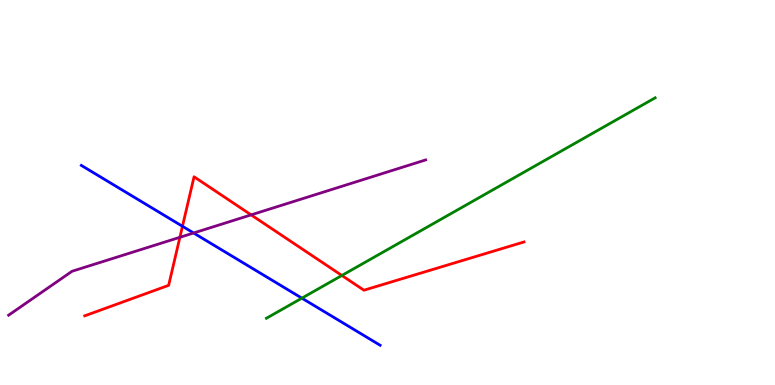[{'lines': ['blue', 'red'], 'intersections': [{'x': 2.35, 'y': 4.12}]}, {'lines': ['green', 'red'], 'intersections': [{'x': 4.41, 'y': 2.84}]}, {'lines': ['purple', 'red'], 'intersections': [{'x': 2.32, 'y': 3.84}, {'x': 3.24, 'y': 4.42}]}, {'lines': ['blue', 'green'], 'intersections': [{'x': 3.9, 'y': 2.26}]}, {'lines': ['blue', 'purple'], 'intersections': [{'x': 2.5, 'y': 3.95}]}, {'lines': ['green', 'purple'], 'intersections': []}]